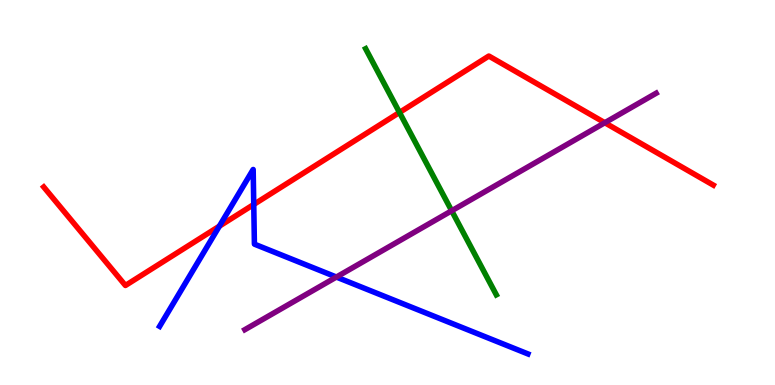[{'lines': ['blue', 'red'], 'intersections': [{'x': 2.83, 'y': 4.13}, {'x': 3.27, 'y': 4.69}]}, {'lines': ['green', 'red'], 'intersections': [{'x': 5.15, 'y': 7.08}]}, {'lines': ['purple', 'red'], 'intersections': [{'x': 7.8, 'y': 6.81}]}, {'lines': ['blue', 'green'], 'intersections': []}, {'lines': ['blue', 'purple'], 'intersections': [{'x': 4.34, 'y': 2.8}]}, {'lines': ['green', 'purple'], 'intersections': [{'x': 5.83, 'y': 4.53}]}]